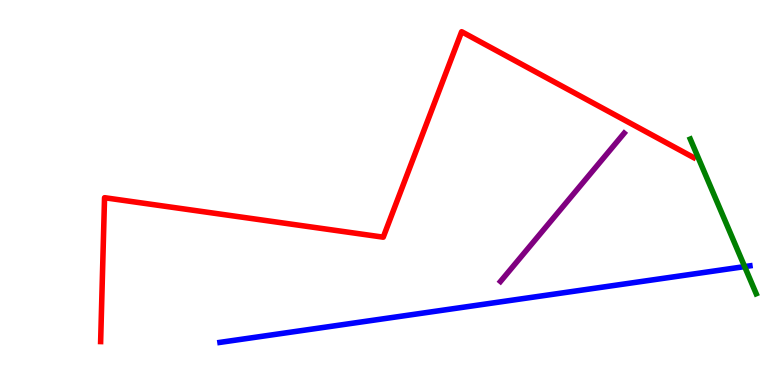[{'lines': ['blue', 'red'], 'intersections': []}, {'lines': ['green', 'red'], 'intersections': []}, {'lines': ['purple', 'red'], 'intersections': []}, {'lines': ['blue', 'green'], 'intersections': [{'x': 9.61, 'y': 3.08}]}, {'lines': ['blue', 'purple'], 'intersections': []}, {'lines': ['green', 'purple'], 'intersections': []}]